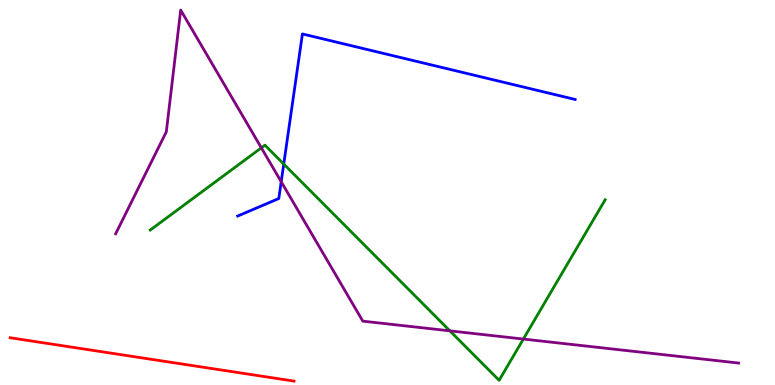[{'lines': ['blue', 'red'], 'intersections': []}, {'lines': ['green', 'red'], 'intersections': []}, {'lines': ['purple', 'red'], 'intersections': []}, {'lines': ['blue', 'green'], 'intersections': [{'x': 3.66, 'y': 5.74}]}, {'lines': ['blue', 'purple'], 'intersections': [{'x': 3.63, 'y': 5.28}]}, {'lines': ['green', 'purple'], 'intersections': [{'x': 3.37, 'y': 6.16}, {'x': 5.81, 'y': 1.41}, {'x': 6.75, 'y': 1.19}]}]